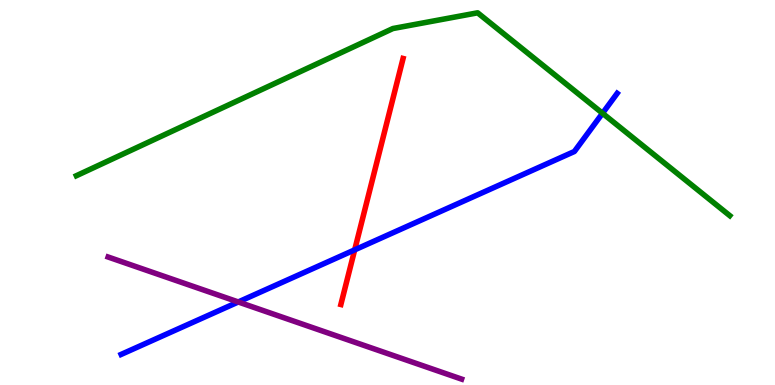[{'lines': ['blue', 'red'], 'intersections': [{'x': 4.58, 'y': 3.51}]}, {'lines': ['green', 'red'], 'intersections': []}, {'lines': ['purple', 'red'], 'intersections': []}, {'lines': ['blue', 'green'], 'intersections': [{'x': 7.77, 'y': 7.06}]}, {'lines': ['blue', 'purple'], 'intersections': [{'x': 3.07, 'y': 2.16}]}, {'lines': ['green', 'purple'], 'intersections': []}]